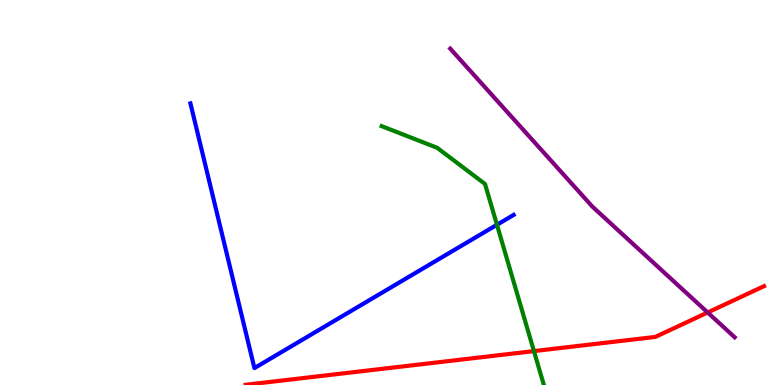[{'lines': ['blue', 'red'], 'intersections': []}, {'lines': ['green', 'red'], 'intersections': [{'x': 6.89, 'y': 0.88}]}, {'lines': ['purple', 'red'], 'intersections': [{'x': 9.13, 'y': 1.88}]}, {'lines': ['blue', 'green'], 'intersections': [{'x': 6.41, 'y': 4.16}]}, {'lines': ['blue', 'purple'], 'intersections': []}, {'lines': ['green', 'purple'], 'intersections': []}]